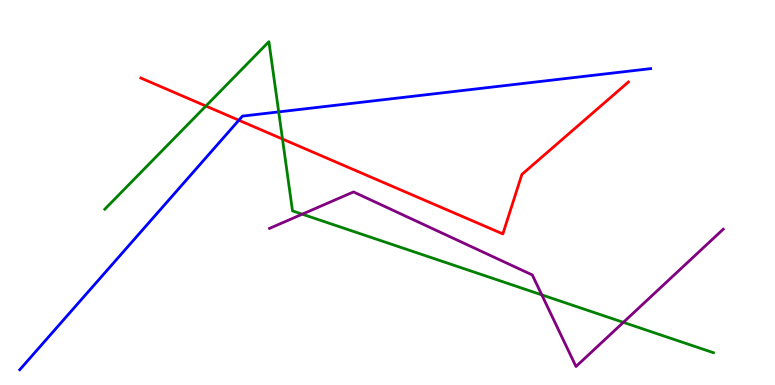[{'lines': ['blue', 'red'], 'intersections': [{'x': 3.08, 'y': 6.88}]}, {'lines': ['green', 'red'], 'intersections': [{'x': 2.66, 'y': 7.25}, {'x': 3.64, 'y': 6.39}]}, {'lines': ['purple', 'red'], 'intersections': []}, {'lines': ['blue', 'green'], 'intersections': [{'x': 3.6, 'y': 7.09}]}, {'lines': ['blue', 'purple'], 'intersections': []}, {'lines': ['green', 'purple'], 'intersections': [{'x': 3.9, 'y': 4.44}, {'x': 6.99, 'y': 2.34}, {'x': 8.04, 'y': 1.63}]}]